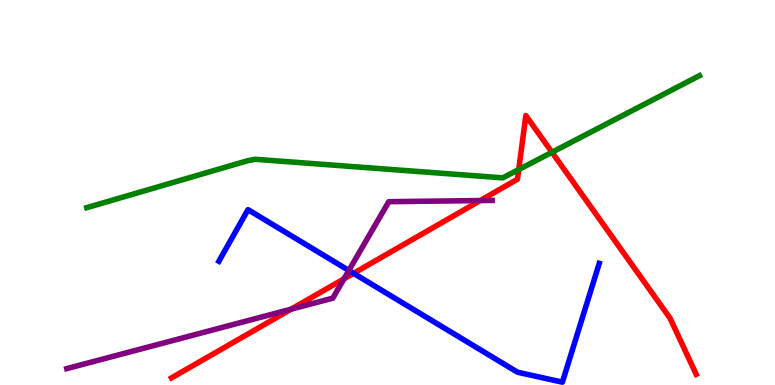[{'lines': ['blue', 'red'], 'intersections': [{'x': 4.56, 'y': 2.9}]}, {'lines': ['green', 'red'], 'intersections': [{'x': 6.69, 'y': 5.6}, {'x': 7.12, 'y': 6.04}]}, {'lines': ['purple', 'red'], 'intersections': [{'x': 3.76, 'y': 1.97}, {'x': 4.44, 'y': 2.76}, {'x': 6.2, 'y': 4.79}]}, {'lines': ['blue', 'green'], 'intersections': []}, {'lines': ['blue', 'purple'], 'intersections': [{'x': 4.5, 'y': 2.97}]}, {'lines': ['green', 'purple'], 'intersections': []}]